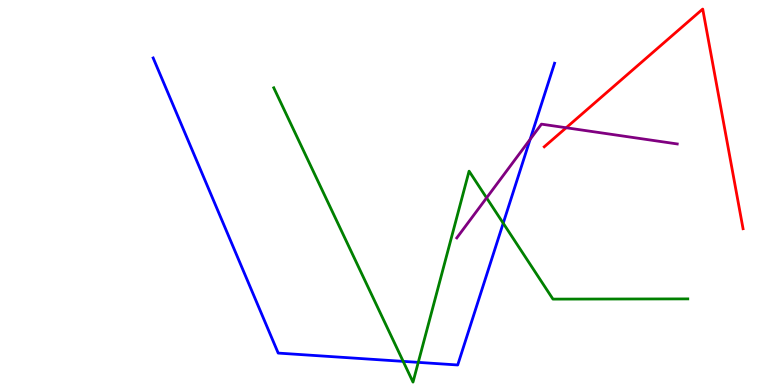[{'lines': ['blue', 'red'], 'intersections': []}, {'lines': ['green', 'red'], 'intersections': []}, {'lines': ['purple', 'red'], 'intersections': [{'x': 7.31, 'y': 6.68}]}, {'lines': ['blue', 'green'], 'intersections': [{'x': 5.2, 'y': 0.614}, {'x': 5.4, 'y': 0.588}, {'x': 6.49, 'y': 4.2}]}, {'lines': ['blue', 'purple'], 'intersections': [{'x': 6.84, 'y': 6.38}]}, {'lines': ['green', 'purple'], 'intersections': [{'x': 6.28, 'y': 4.86}]}]